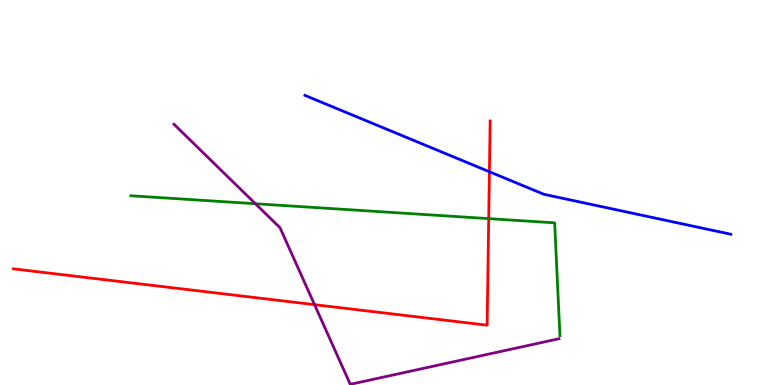[{'lines': ['blue', 'red'], 'intersections': [{'x': 6.31, 'y': 5.54}]}, {'lines': ['green', 'red'], 'intersections': [{'x': 6.31, 'y': 4.32}]}, {'lines': ['purple', 'red'], 'intersections': [{'x': 4.06, 'y': 2.09}]}, {'lines': ['blue', 'green'], 'intersections': []}, {'lines': ['blue', 'purple'], 'intersections': []}, {'lines': ['green', 'purple'], 'intersections': [{'x': 3.3, 'y': 4.71}]}]